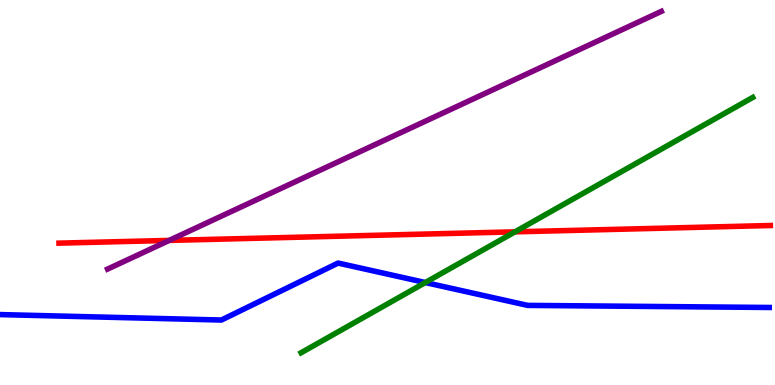[{'lines': ['blue', 'red'], 'intersections': []}, {'lines': ['green', 'red'], 'intersections': [{'x': 6.65, 'y': 3.98}]}, {'lines': ['purple', 'red'], 'intersections': [{'x': 2.18, 'y': 3.76}]}, {'lines': ['blue', 'green'], 'intersections': [{'x': 5.49, 'y': 2.66}]}, {'lines': ['blue', 'purple'], 'intersections': []}, {'lines': ['green', 'purple'], 'intersections': []}]